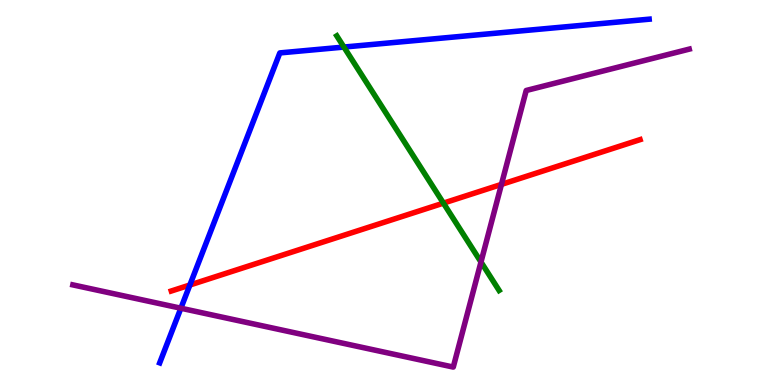[{'lines': ['blue', 'red'], 'intersections': [{'x': 2.45, 'y': 2.6}]}, {'lines': ['green', 'red'], 'intersections': [{'x': 5.72, 'y': 4.72}]}, {'lines': ['purple', 'red'], 'intersections': [{'x': 6.47, 'y': 5.21}]}, {'lines': ['blue', 'green'], 'intersections': [{'x': 4.44, 'y': 8.78}]}, {'lines': ['blue', 'purple'], 'intersections': [{'x': 2.33, 'y': 1.99}]}, {'lines': ['green', 'purple'], 'intersections': [{'x': 6.21, 'y': 3.19}]}]